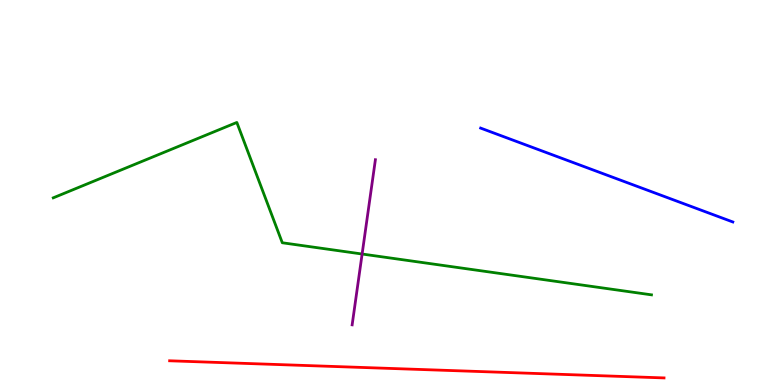[{'lines': ['blue', 'red'], 'intersections': []}, {'lines': ['green', 'red'], 'intersections': []}, {'lines': ['purple', 'red'], 'intersections': []}, {'lines': ['blue', 'green'], 'intersections': []}, {'lines': ['blue', 'purple'], 'intersections': []}, {'lines': ['green', 'purple'], 'intersections': [{'x': 4.67, 'y': 3.4}]}]